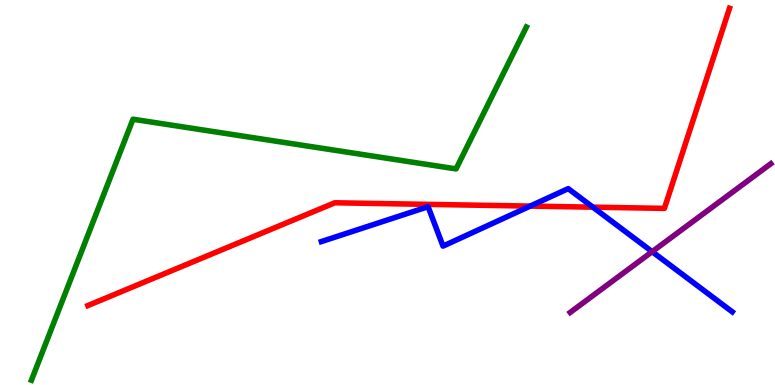[{'lines': ['blue', 'red'], 'intersections': [{'x': 6.84, 'y': 4.65}, {'x': 7.65, 'y': 4.62}]}, {'lines': ['green', 'red'], 'intersections': []}, {'lines': ['purple', 'red'], 'intersections': []}, {'lines': ['blue', 'green'], 'intersections': []}, {'lines': ['blue', 'purple'], 'intersections': [{'x': 8.42, 'y': 3.46}]}, {'lines': ['green', 'purple'], 'intersections': []}]